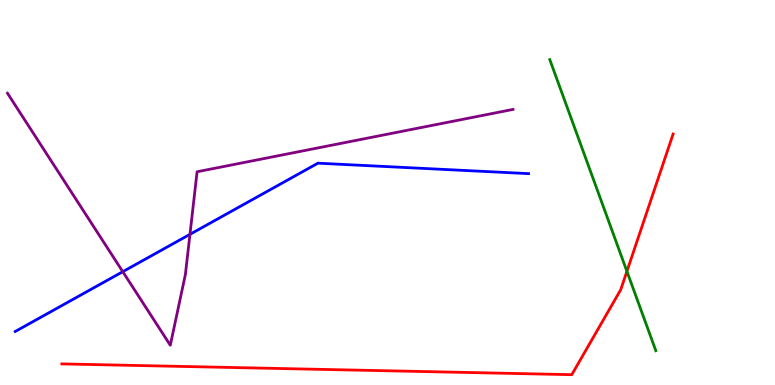[{'lines': ['blue', 'red'], 'intersections': []}, {'lines': ['green', 'red'], 'intersections': [{'x': 8.09, 'y': 2.95}]}, {'lines': ['purple', 'red'], 'intersections': []}, {'lines': ['blue', 'green'], 'intersections': []}, {'lines': ['blue', 'purple'], 'intersections': [{'x': 1.58, 'y': 2.94}, {'x': 2.45, 'y': 3.91}]}, {'lines': ['green', 'purple'], 'intersections': []}]